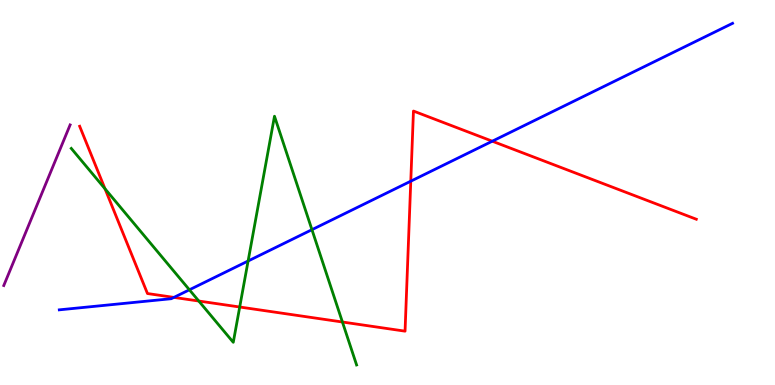[{'lines': ['blue', 'red'], 'intersections': [{'x': 2.24, 'y': 2.28}, {'x': 5.3, 'y': 5.29}, {'x': 6.35, 'y': 6.33}]}, {'lines': ['green', 'red'], 'intersections': [{'x': 1.36, 'y': 5.1}, {'x': 2.56, 'y': 2.18}, {'x': 3.09, 'y': 2.03}, {'x': 4.42, 'y': 1.64}]}, {'lines': ['purple', 'red'], 'intersections': []}, {'lines': ['blue', 'green'], 'intersections': [{'x': 2.44, 'y': 2.47}, {'x': 3.2, 'y': 3.22}, {'x': 4.03, 'y': 4.03}]}, {'lines': ['blue', 'purple'], 'intersections': []}, {'lines': ['green', 'purple'], 'intersections': []}]